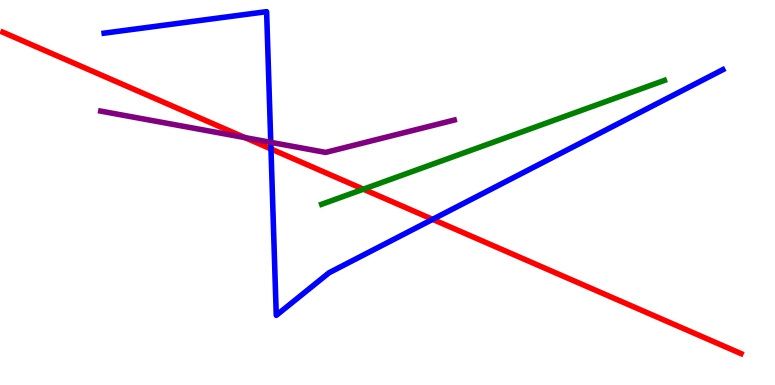[{'lines': ['blue', 'red'], 'intersections': [{'x': 3.5, 'y': 6.13}, {'x': 5.58, 'y': 4.3}]}, {'lines': ['green', 'red'], 'intersections': [{'x': 4.69, 'y': 5.09}]}, {'lines': ['purple', 'red'], 'intersections': [{'x': 3.16, 'y': 6.43}]}, {'lines': ['blue', 'green'], 'intersections': []}, {'lines': ['blue', 'purple'], 'intersections': [{'x': 3.49, 'y': 6.3}]}, {'lines': ['green', 'purple'], 'intersections': []}]